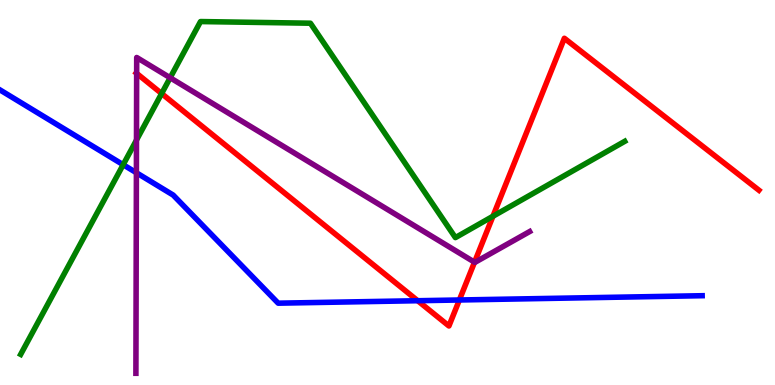[{'lines': ['blue', 'red'], 'intersections': [{'x': 5.39, 'y': 2.19}, {'x': 5.93, 'y': 2.21}]}, {'lines': ['green', 'red'], 'intersections': [{'x': 2.09, 'y': 7.57}, {'x': 6.36, 'y': 4.38}]}, {'lines': ['purple', 'red'], 'intersections': [{'x': 1.76, 'y': 8.09}, {'x': 6.12, 'y': 3.19}]}, {'lines': ['blue', 'green'], 'intersections': [{'x': 1.59, 'y': 5.72}]}, {'lines': ['blue', 'purple'], 'intersections': [{'x': 1.76, 'y': 5.51}]}, {'lines': ['green', 'purple'], 'intersections': [{'x': 1.76, 'y': 6.36}, {'x': 2.2, 'y': 7.98}]}]